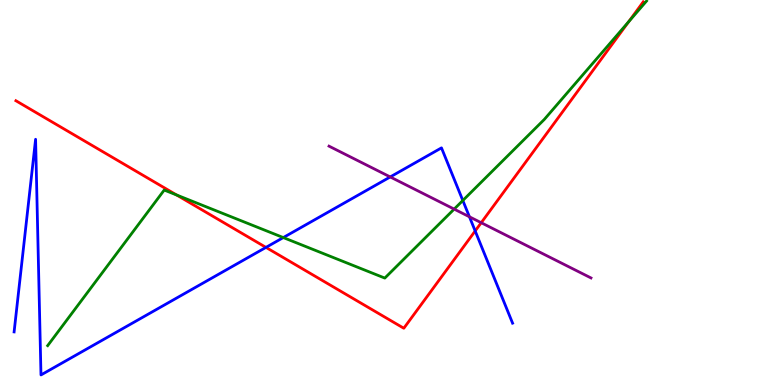[{'lines': ['blue', 'red'], 'intersections': [{'x': 3.43, 'y': 3.57}, {'x': 6.13, 'y': 4.0}]}, {'lines': ['green', 'red'], 'intersections': [{'x': 2.28, 'y': 4.94}, {'x': 8.11, 'y': 9.44}]}, {'lines': ['purple', 'red'], 'intersections': [{'x': 6.21, 'y': 4.22}]}, {'lines': ['blue', 'green'], 'intersections': [{'x': 3.66, 'y': 3.83}, {'x': 5.97, 'y': 4.79}]}, {'lines': ['blue', 'purple'], 'intersections': [{'x': 5.04, 'y': 5.4}, {'x': 6.06, 'y': 4.37}]}, {'lines': ['green', 'purple'], 'intersections': [{'x': 5.86, 'y': 4.57}]}]